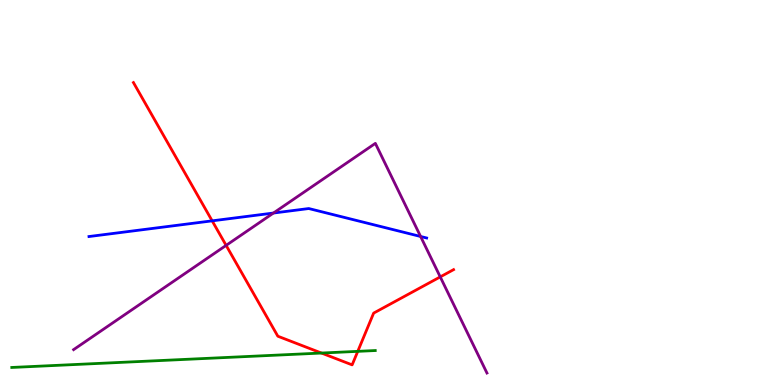[{'lines': ['blue', 'red'], 'intersections': [{'x': 2.74, 'y': 4.26}]}, {'lines': ['green', 'red'], 'intersections': [{'x': 4.15, 'y': 0.83}, {'x': 4.62, 'y': 0.874}]}, {'lines': ['purple', 'red'], 'intersections': [{'x': 2.92, 'y': 3.63}, {'x': 5.68, 'y': 2.81}]}, {'lines': ['blue', 'green'], 'intersections': []}, {'lines': ['blue', 'purple'], 'intersections': [{'x': 3.53, 'y': 4.47}, {'x': 5.43, 'y': 3.86}]}, {'lines': ['green', 'purple'], 'intersections': []}]